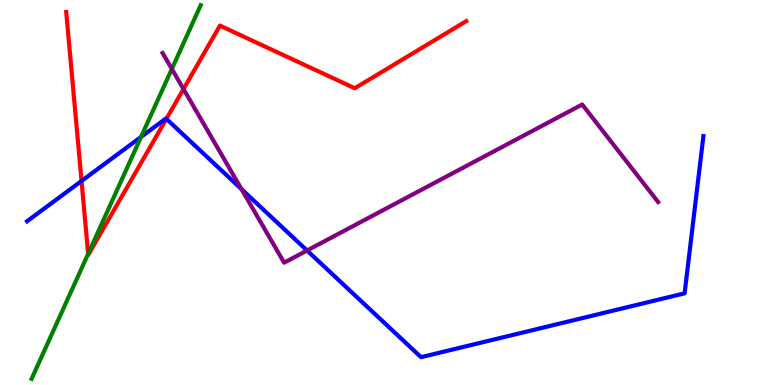[{'lines': ['blue', 'red'], 'intersections': [{'x': 1.05, 'y': 5.3}, {'x': 2.15, 'y': 6.91}]}, {'lines': ['green', 'red'], 'intersections': [{'x': 1.14, 'y': 3.41}]}, {'lines': ['purple', 'red'], 'intersections': [{'x': 2.37, 'y': 7.69}]}, {'lines': ['blue', 'green'], 'intersections': [{'x': 1.82, 'y': 6.44}]}, {'lines': ['blue', 'purple'], 'intersections': [{'x': 3.12, 'y': 5.09}, {'x': 3.96, 'y': 3.49}]}, {'lines': ['green', 'purple'], 'intersections': [{'x': 2.22, 'y': 8.21}]}]